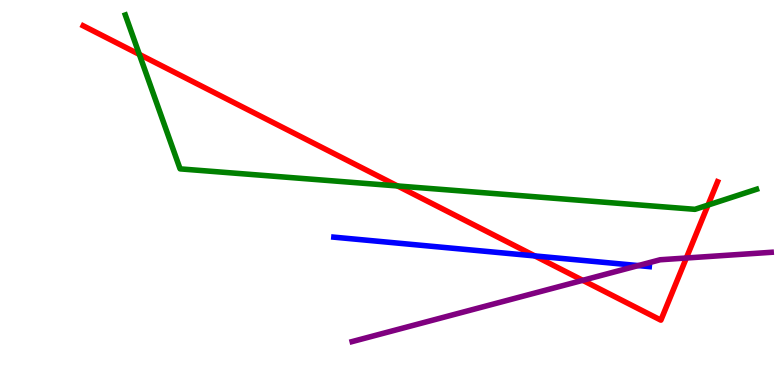[{'lines': ['blue', 'red'], 'intersections': [{'x': 6.9, 'y': 3.35}]}, {'lines': ['green', 'red'], 'intersections': [{'x': 1.8, 'y': 8.59}, {'x': 5.13, 'y': 5.17}, {'x': 9.14, 'y': 4.67}]}, {'lines': ['purple', 'red'], 'intersections': [{'x': 7.52, 'y': 2.72}, {'x': 8.86, 'y': 3.3}]}, {'lines': ['blue', 'green'], 'intersections': []}, {'lines': ['blue', 'purple'], 'intersections': [{'x': 8.24, 'y': 3.1}]}, {'lines': ['green', 'purple'], 'intersections': []}]